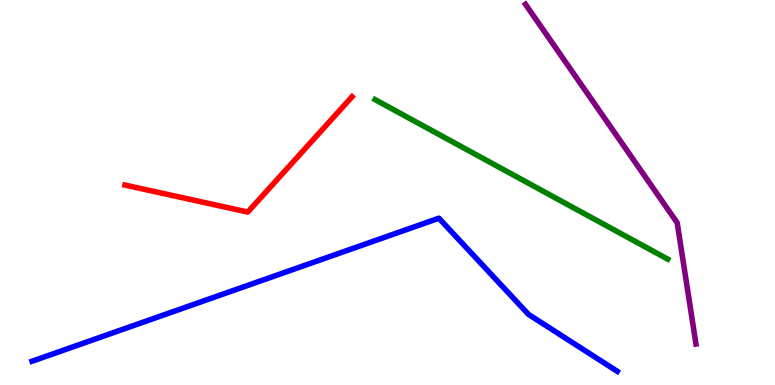[{'lines': ['blue', 'red'], 'intersections': []}, {'lines': ['green', 'red'], 'intersections': []}, {'lines': ['purple', 'red'], 'intersections': []}, {'lines': ['blue', 'green'], 'intersections': []}, {'lines': ['blue', 'purple'], 'intersections': []}, {'lines': ['green', 'purple'], 'intersections': []}]